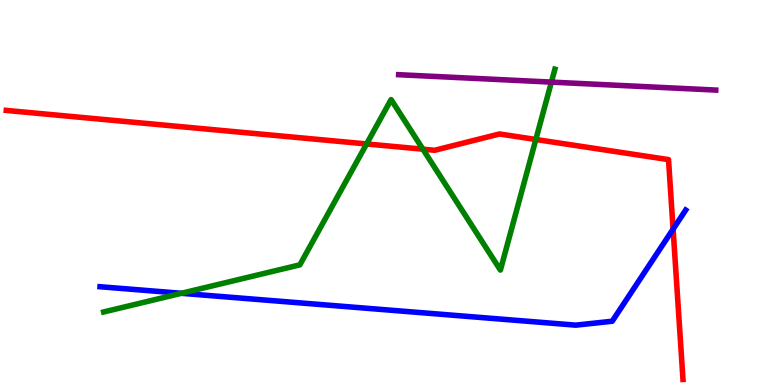[{'lines': ['blue', 'red'], 'intersections': [{'x': 8.69, 'y': 4.05}]}, {'lines': ['green', 'red'], 'intersections': [{'x': 4.73, 'y': 6.26}, {'x': 5.46, 'y': 6.12}, {'x': 6.91, 'y': 6.38}]}, {'lines': ['purple', 'red'], 'intersections': []}, {'lines': ['blue', 'green'], 'intersections': [{'x': 2.34, 'y': 2.38}]}, {'lines': ['blue', 'purple'], 'intersections': []}, {'lines': ['green', 'purple'], 'intersections': [{'x': 7.11, 'y': 7.87}]}]